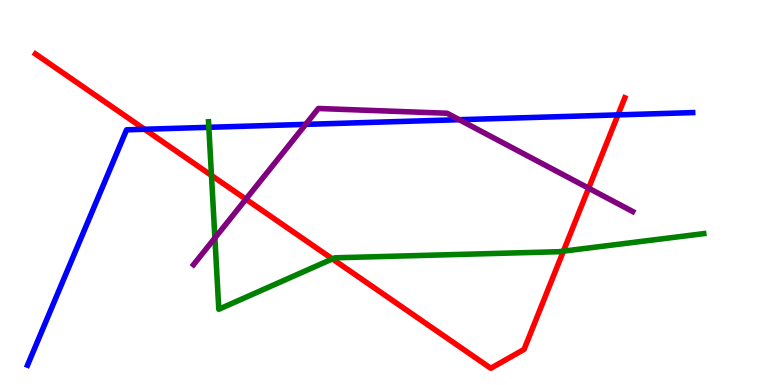[{'lines': ['blue', 'red'], 'intersections': [{'x': 1.87, 'y': 6.64}, {'x': 7.97, 'y': 7.02}]}, {'lines': ['green', 'red'], 'intersections': [{'x': 2.73, 'y': 5.44}, {'x': 4.29, 'y': 3.27}, {'x': 7.27, 'y': 3.48}]}, {'lines': ['purple', 'red'], 'intersections': [{'x': 3.17, 'y': 4.83}, {'x': 7.6, 'y': 5.11}]}, {'lines': ['blue', 'green'], 'intersections': [{'x': 2.69, 'y': 6.69}]}, {'lines': ['blue', 'purple'], 'intersections': [{'x': 3.94, 'y': 6.77}, {'x': 5.93, 'y': 6.89}]}, {'lines': ['green', 'purple'], 'intersections': [{'x': 2.77, 'y': 3.82}]}]